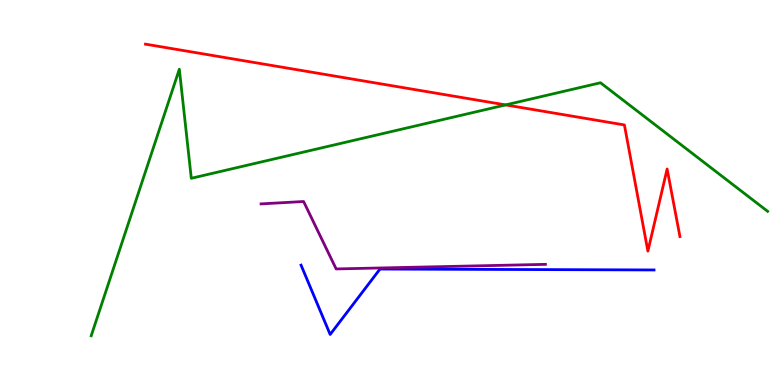[{'lines': ['blue', 'red'], 'intersections': []}, {'lines': ['green', 'red'], 'intersections': [{'x': 6.52, 'y': 7.28}]}, {'lines': ['purple', 'red'], 'intersections': []}, {'lines': ['blue', 'green'], 'intersections': []}, {'lines': ['blue', 'purple'], 'intersections': []}, {'lines': ['green', 'purple'], 'intersections': []}]